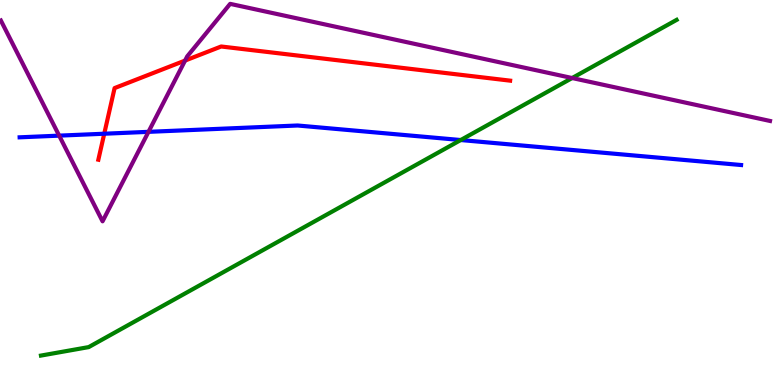[{'lines': ['blue', 'red'], 'intersections': [{'x': 1.35, 'y': 6.53}]}, {'lines': ['green', 'red'], 'intersections': []}, {'lines': ['purple', 'red'], 'intersections': [{'x': 2.39, 'y': 8.43}]}, {'lines': ['blue', 'green'], 'intersections': [{'x': 5.94, 'y': 6.36}]}, {'lines': ['blue', 'purple'], 'intersections': [{'x': 0.763, 'y': 6.48}, {'x': 1.92, 'y': 6.58}]}, {'lines': ['green', 'purple'], 'intersections': [{'x': 7.38, 'y': 7.97}]}]